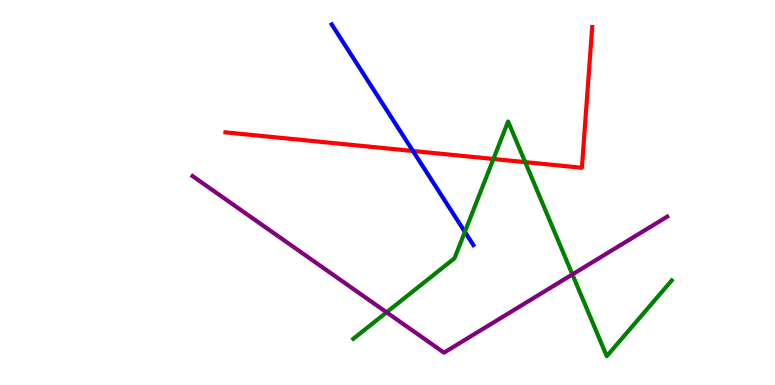[{'lines': ['blue', 'red'], 'intersections': [{'x': 5.33, 'y': 6.08}]}, {'lines': ['green', 'red'], 'intersections': [{'x': 6.37, 'y': 5.87}, {'x': 6.78, 'y': 5.79}]}, {'lines': ['purple', 'red'], 'intersections': []}, {'lines': ['blue', 'green'], 'intersections': [{'x': 6.0, 'y': 3.98}]}, {'lines': ['blue', 'purple'], 'intersections': []}, {'lines': ['green', 'purple'], 'intersections': [{'x': 4.99, 'y': 1.89}, {'x': 7.39, 'y': 2.87}]}]